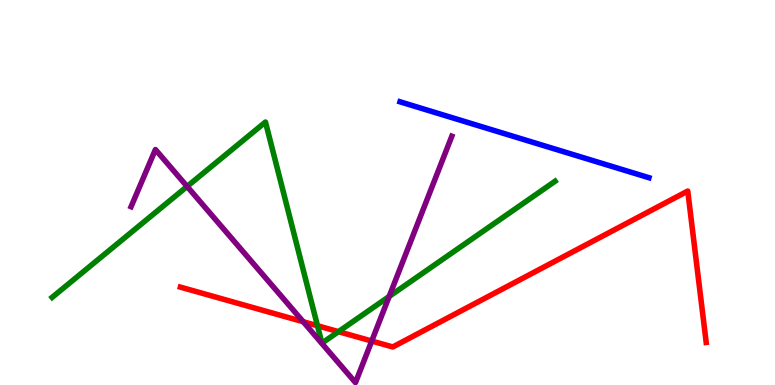[{'lines': ['blue', 'red'], 'intersections': []}, {'lines': ['green', 'red'], 'intersections': [{'x': 4.1, 'y': 1.54}, {'x': 4.37, 'y': 1.39}]}, {'lines': ['purple', 'red'], 'intersections': [{'x': 3.91, 'y': 1.64}, {'x': 4.8, 'y': 1.14}]}, {'lines': ['blue', 'green'], 'intersections': []}, {'lines': ['blue', 'purple'], 'intersections': []}, {'lines': ['green', 'purple'], 'intersections': [{'x': 2.41, 'y': 5.16}, {'x': 5.02, 'y': 2.3}]}]